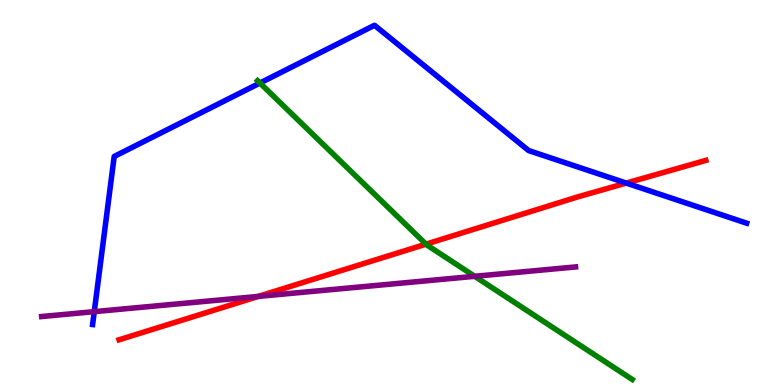[{'lines': ['blue', 'red'], 'intersections': [{'x': 8.08, 'y': 5.24}]}, {'lines': ['green', 'red'], 'intersections': [{'x': 5.5, 'y': 3.66}]}, {'lines': ['purple', 'red'], 'intersections': [{'x': 3.33, 'y': 2.3}]}, {'lines': ['blue', 'green'], 'intersections': [{'x': 3.35, 'y': 7.84}]}, {'lines': ['blue', 'purple'], 'intersections': [{'x': 1.22, 'y': 1.91}]}, {'lines': ['green', 'purple'], 'intersections': [{'x': 6.12, 'y': 2.82}]}]